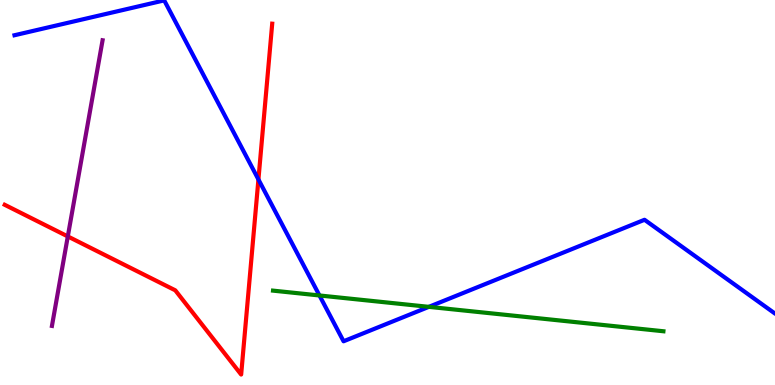[{'lines': ['blue', 'red'], 'intersections': [{'x': 3.33, 'y': 5.34}]}, {'lines': ['green', 'red'], 'intersections': []}, {'lines': ['purple', 'red'], 'intersections': [{'x': 0.875, 'y': 3.86}]}, {'lines': ['blue', 'green'], 'intersections': [{'x': 4.12, 'y': 2.33}, {'x': 5.53, 'y': 2.03}]}, {'lines': ['blue', 'purple'], 'intersections': []}, {'lines': ['green', 'purple'], 'intersections': []}]